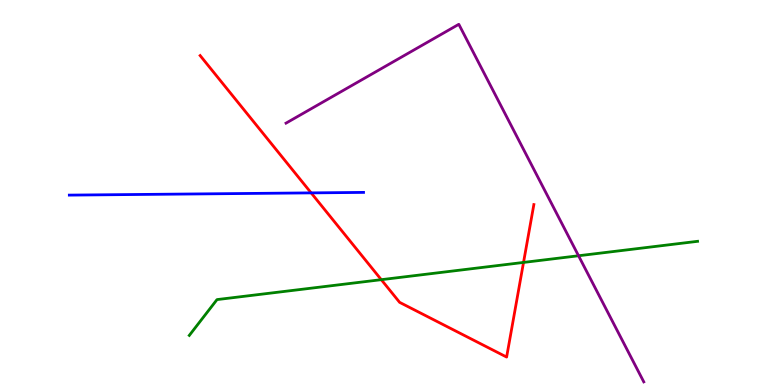[{'lines': ['blue', 'red'], 'intersections': [{'x': 4.01, 'y': 4.99}]}, {'lines': ['green', 'red'], 'intersections': [{'x': 4.92, 'y': 2.74}, {'x': 6.76, 'y': 3.18}]}, {'lines': ['purple', 'red'], 'intersections': []}, {'lines': ['blue', 'green'], 'intersections': []}, {'lines': ['blue', 'purple'], 'intersections': []}, {'lines': ['green', 'purple'], 'intersections': [{'x': 7.47, 'y': 3.36}]}]